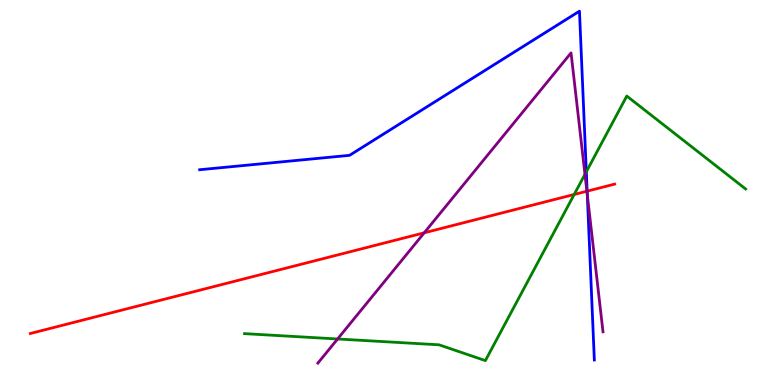[{'lines': ['blue', 'red'], 'intersections': [{'x': 7.58, 'y': 5.03}]}, {'lines': ['green', 'red'], 'intersections': [{'x': 7.41, 'y': 4.95}]}, {'lines': ['purple', 'red'], 'intersections': [{'x': 5.47, 'y': 3.95}, {'x': 7.57, 'y': 5.03}]}, {'lines': ['blue', 'green'], 'intersections': [{'x': 7.57, 'y': 5.54}]}, {'lines': ['blue', 'purple'], 'intersections': [{'x': 7.58, 'y': 4.94}]}, {'lines': ['green', 'purple'], 'intersections': [{'x': 4.36, 'y': 1.2}, {'x': 7.55, 'y': 5.47}]}]